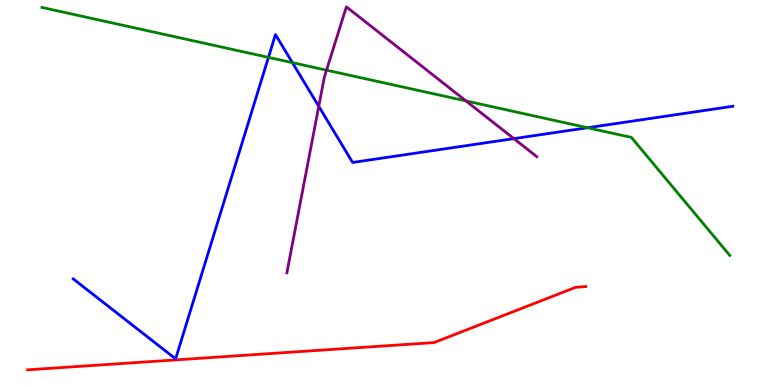[{'lines': ['blue', 'red'], 'intersections': []}, {'lines': ['green', 'red'], 'intersections': []}, {'lines': ['purple', 'red'], 'intersections': []}, {'lines': ['blue', 'green'], 'intersections': [{'x': 3.46, 'y': 8.51}, {'x': 3.77, 'y': 8.37}, {'x': 7.58, 'y': 6.68}]}, {'lines': ['blue', 'purple'], 'intersections': [{'x': 4.11, 'y': 7.24}, {'x': 6.63, 'y': 6.4}]}, {'lines': ['green', 'purple'], 'intersections': [{'x': 4.21, 'y': 8.18}, {'x': 6.01, 'y': 7.38}]}]